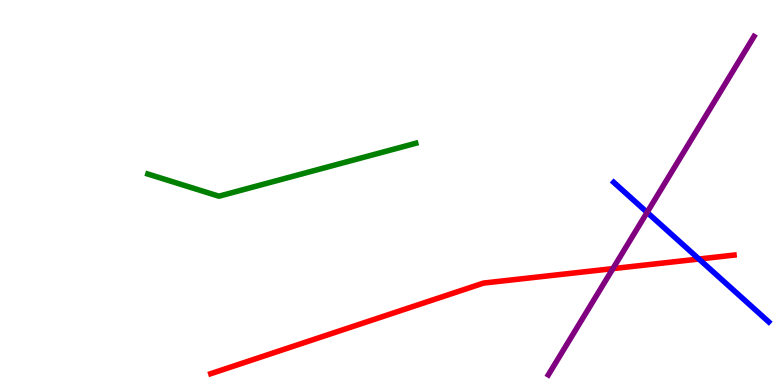[{'lines': ['blue', 'red'], 'intersections': [{'x': 9.02, 'y': 3.27}]}, {'lines': ['green', 'red'], 'intersections': []}, {'lines': ['purple', 'red'], 'intersections': [{'x': 7.91, 'y': 3.02}]}, {'lines': ['blue', 'green'], 'intersections': []}, {'lines': ['blue', 'purple'], 'intersections': [{'x': 8.35, 'y': 4.48}]}, {'lines': ['green', 'purple'], 'intersections': []}]